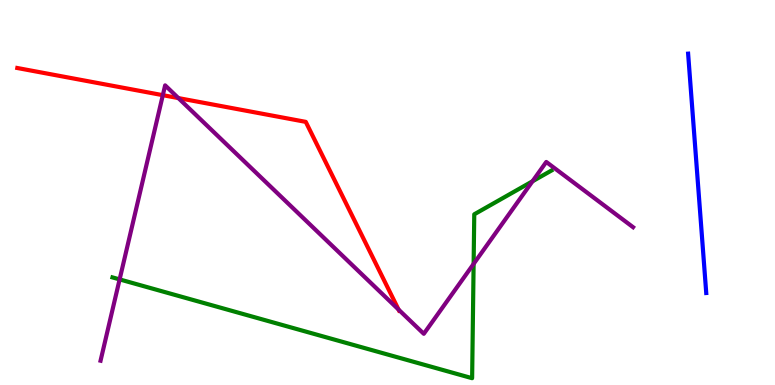[{'lines': ['blue', 'red'], 'intersections': []}, {'lines': ['green', 'red'], 'intersections': []}, {'lines': ['purple', 'red'], 'intersections': [{'x': 2.1, 'y': 7.53}, {'x': 2.3, 'y': 7.45}, {'x': 5.14, 'y': 1.96}]}, {'lines': ['blue', 'green'], 'intersections': []}, {'lines': ['blue', 'purple'], 'intersections': []}, {'lines': ['green', 'purple'], 'intersections': [{'x': 1.54, 'y': 2.74}, {'x': 6.11, 'y': 3.15}, {'x': 6.87, 'y': 5.29}]}]